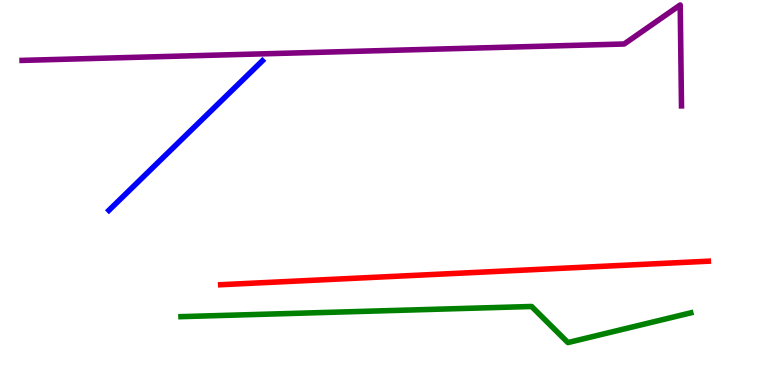[{'lines': ['blue', 'red'], 'intersections': []}, {'lines': ['green', 'red'], 'intersections': []}, {'lines': ['purple', 'red'], 'intersections': []}, {'lines': ['blue', 'green'], 'intersections': []}, {'lines': ['blue', 'purple'], 'intersections': []}, {'lines': ['green', 'purple'], 'intersections': []}]